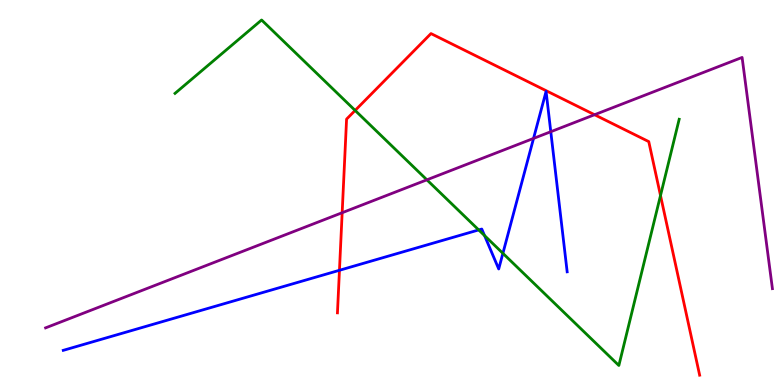[{'lines': ['blue', 'red'], 'intersections': [{'x': 4.38, 'y': 2.98}]}, {'lines': ['green', 'red'], 'intersections': [{'x': 4.58, 'y': 7.13}, {'x': 8.52, 'y': 4.92}]}, {'lines': ['purple', 'red'], 'intersections': [{'x': 4.42, 'y': 4.47}, {'x': 7.67, 'y': 7.02}]}, {'lines': ['blue', 'green'], 'intersections': [{'x': 6.18, 'y': 4.03}, {'x': 6.25, 'y': 3.88}, {'x': 6.49, 'y': 3.42}]}, {'lines': ['blue', 'purple'], 'intersections': [{'x': 6.88, 'y': 6.4}, {'x': 7.11, 'y': 6.58}]}, {'lines': ['green', 'purple'], 'intersections': [{'x': 5.51, 'y': 5.33}]}]